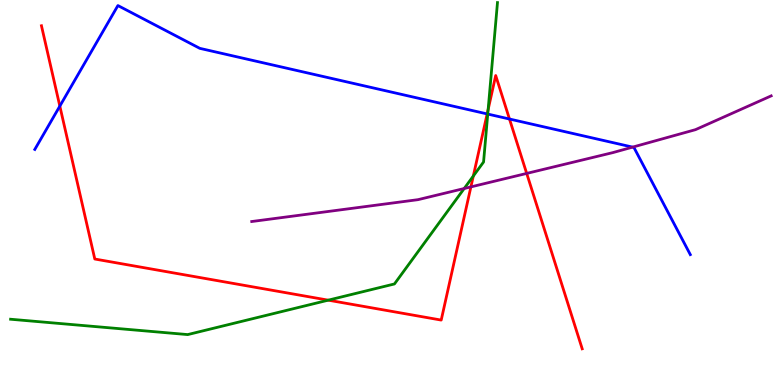[{'lines': ['blue', 'red'], 'intersections': [{'x': 0.772, 'y': 7.24}, {'x': 6.29, 'y': 7.04}, {'x': 6.57, 'y': 6.91}]}, {'lines': ['green', 'red'], 'intersections': [{'x': 4.24, 'y': 2.2}, {'x': 6.11, 'y': 5.43}, {'x': 6.3, 'y': 7.16}]}, {'lines': ['purple', 'red'], 'intersections': [{'x': 6.08, 'y': 5.15}, {'x': 6.8, 'y': 5.5}]}, {'lines': ['blue', 'green'], 'intersections': [{'x': 6.29, 'y': 7.04}]}, {'lines': ['blue', 'purple'], 'intersections': [{'x': 8.16, 'y': 6.18}]}, {'lines': ['green', 'purple'], 'intersections': [{'x': 5.99, 'y': 5.1}]}]